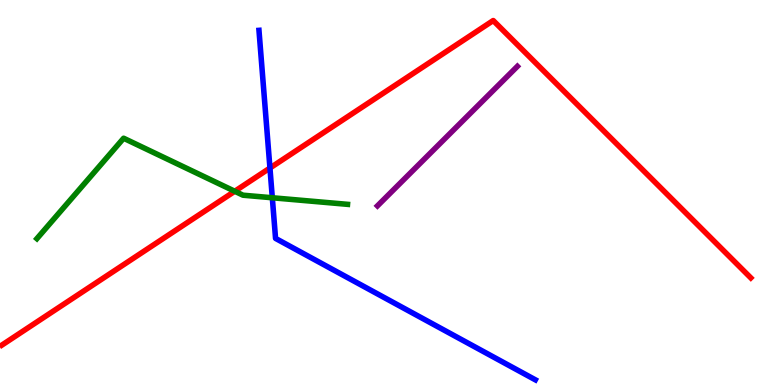[{'lines': ['blue', 'red'], 'intersections': [{'x': 3.48, 'y': 5.64}]}, {'lines': ['green', 'red'], 'intersections': [{'x': 3.03, 'y': 5.03}]}, {'lines': ['purple', 'red'], 'intersections': []}, {'lines': ['blue', 'green'], 'intersections': [{'x': 3.51, 'y': 4.86}]}, {'lines': ['blue', 'purple'], 'intersections': []}, {'lines': ['green', 'purple'], 'intersections': []}]